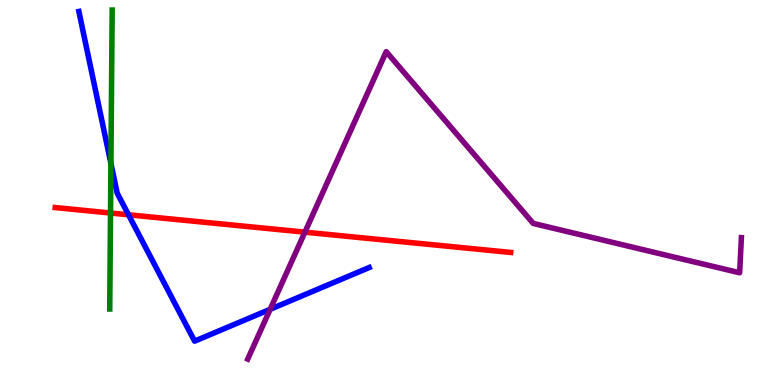[{'lines': ['blue', 'red'], 'intersections': [{'x': 1.66, 'y': 4.42}]}, {'lines': ['green', 'red'], 'intersections': [{'x': 1.43, 'y': 4.47}]}, {'lines': ['purple', 'red'], 'intersections': [{'x': 3.93, 'y': 3.97}]}, {'lines': ['blue', 'green'], 'intersections': [{'x': 1.43, 'y': 5.75}]}, {'lines': ['blue', 'purple'], 'intersections': [{'x': 3.49, 'y': 1.97}]}, {'lines': ['green', 'purple'], 'intersections': []}]